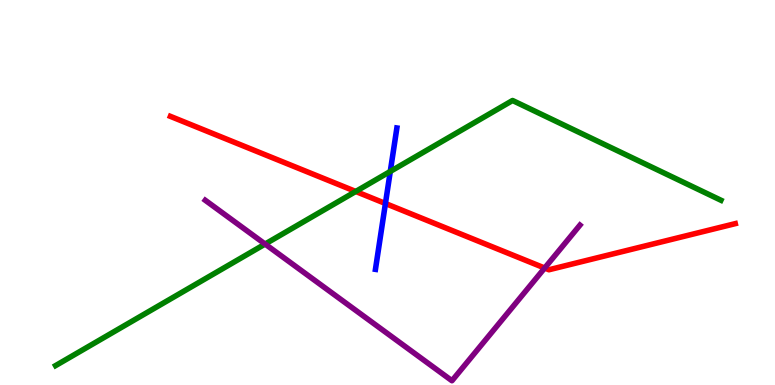[{'lines': ['blue', 'red'], 'intersections': [{'x': 4.97, 'y': 4.71}]}, {'lines': ['green', 'red'], 'intersections': [{'x': 4.59, 'y': 5.03}]}, {'lines': ['purple', 'red'], 'intersections': [{'x': 7.03, 'y': 3.04}]}, {'lines': ['blue', 'green'], 'intersections': [{'x': 5.04, 'y': 5.55}]}, {'lines': ['blue', 'purple'], 'intersections': []}, {'lines': ['green', 'purple'], 'intersections': [{'x': 3.42, 'y': 3.66}]}]